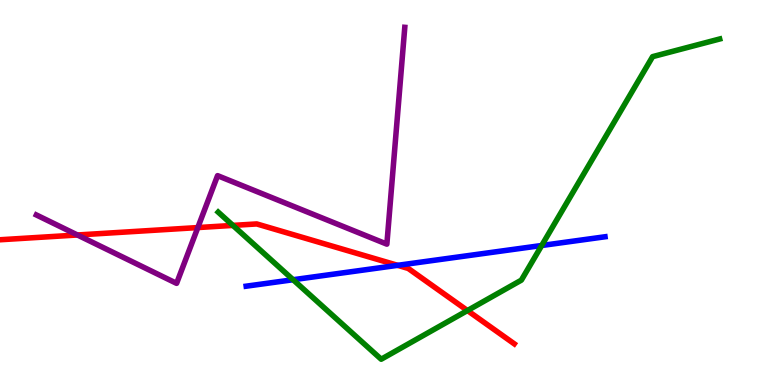[{'lines': ['blue', 'red'], 'intersections': [{'x': 5.13, 'y': 3.11}]}, {'lines': ['green', 'red'], 'intersections': [{'x': 3.01, 'y': 4.15}, {'x': 6.03, 'y': 1.93}]}, {'lines': ['purple', 'red'], 'intersections': [{'x': 0.999, 'y': 3.9}, {'x': 2.55, 'y': 4.09}]}, {'lines': ['blue', 'green'], 'intersections': [{'x': 3.78, 'y': 2.73}, {'x': 6.99, 'y': 3.62}]}, {'lines': ['blue', 'purple'], 'intersections': []}, {'lines': ['green', 'purple'], 'intersections': []}]